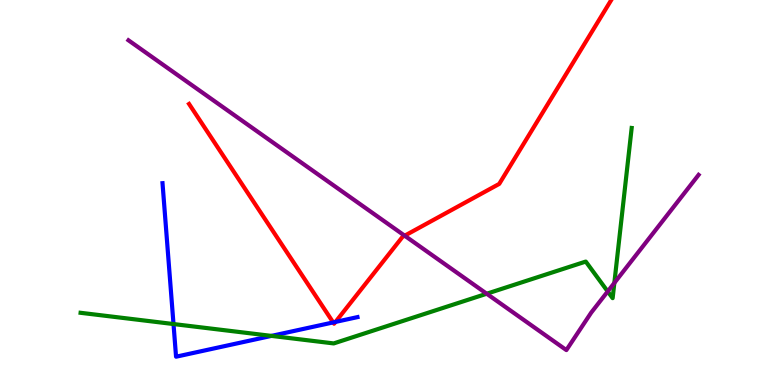[{'lines': ['blue', 'red'], 'intersections': [{'x': 4.3, 'y': 1.63}, {'x': 4.33, 'y': 1.64}]}, {'lines': ['green', 'red'], 'intersections': []}, {'lines': ['purple', 'red'], 'intersections': [{'x': 5.22, 'y': 3.88}]}, {'lines': ['blue', 'green'], 'intersections': [{'x': 2.24, 'y': 1.58}, {'x': 3.5, 'y': 1.28}]}, {'lines': ['blue', 'purple'], 'intersections': []}, {'lines': ['green', 'purple'], 'intersections': [{'x': 6.28, 'y': 2.37}, {'x': 7.84, 'y': 2.43}, {'x': 7.93, 'y': 2.65}]}]